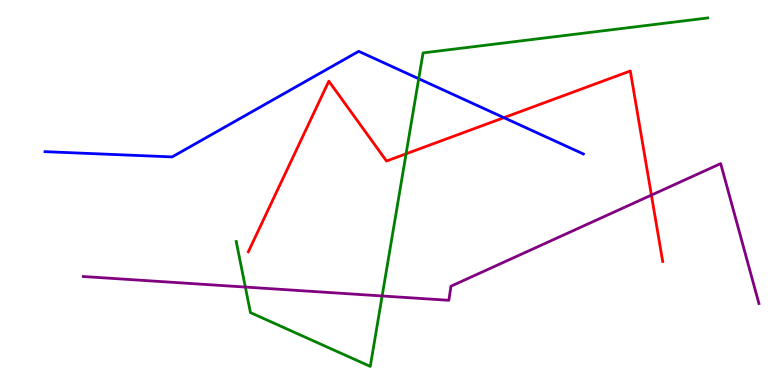[{'lines': ['blue', 'red'], 'intersections': [{'x': 6.5, 'y': 6.94}]}, {'lines': ['green', 'red'], 'intersections': [{'x': 5.24, 'y': 6.01}]}, {'lines': ['purple', 'red'], 'intersections': [{'x': 8.41, 'y': 4.93}]}, {'lines': ['blue', 'green'], 'intersections': [{'x': 5.4, 'y': 7.95}]}, {'lines': ['blue', 'purple'], 'intersections': []}, {'lines': ['green', 'purple'], 'intersections': [{'x': 3.17, 'y': 2.54}, {'x': 4.93, 'y': 2.31}]}]